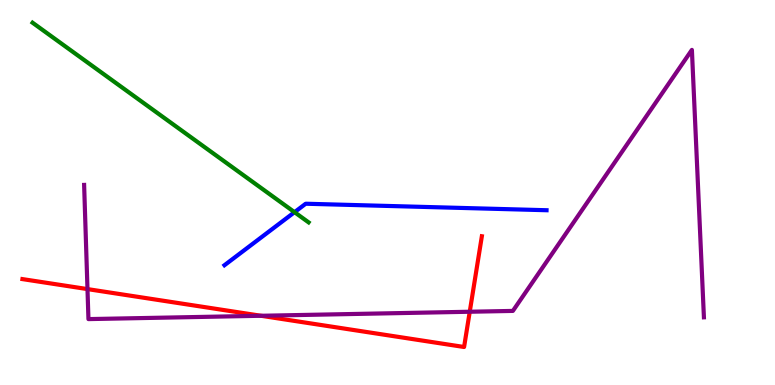[{'lines': ['blue', 'red'], 'intersections': []}, {'lines': ['green', 'red'], 'intersections': []}, {'lines': ['purple', 'red'], 'intersections': [{'x': 1.13, 'y': 2.49}, {'x': 3.37, 'y': 1.8}, {'x': 6.06, 'y': 1.9}]}, {'lines': ['blue', 'green'], 'intersections': [{'x': 3.8, 'y': 4.49}]}, {'lines': ['blue', 'purple'], 'intersections': []}, {'lines': ['green', 'purple'], 'intersections': []}]